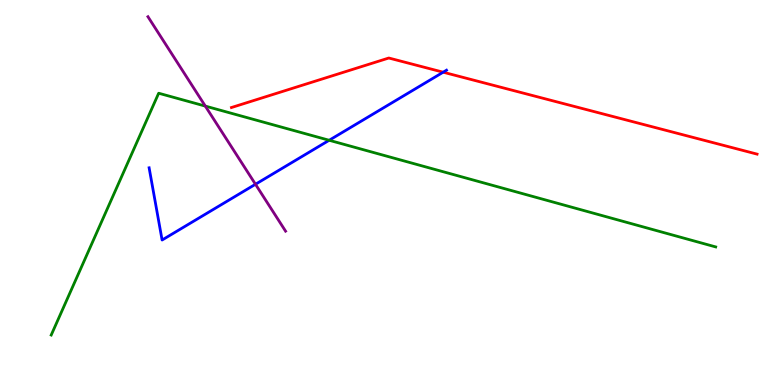[{'lines': ['blue', 'red'], 'intersections': [{'x': 5.72, 'y': 8.12}]}, {'lines': ['green', 'red'], 'intersections': []}, {'lines': ['purple', 'red'], 'intersections': []}, {'lines': ['blue', 'green'], 'intersections': [{'x': 4.25, 'y': 6.36}]}, {'lines': ['blue', 'purple'], 'intersections': [{'x': 3.3, 'y': 5.21}]}, {'lines': ['green', 'purple'], 'intersections': [{'x': 2.65, 'y': 7.24}]}]